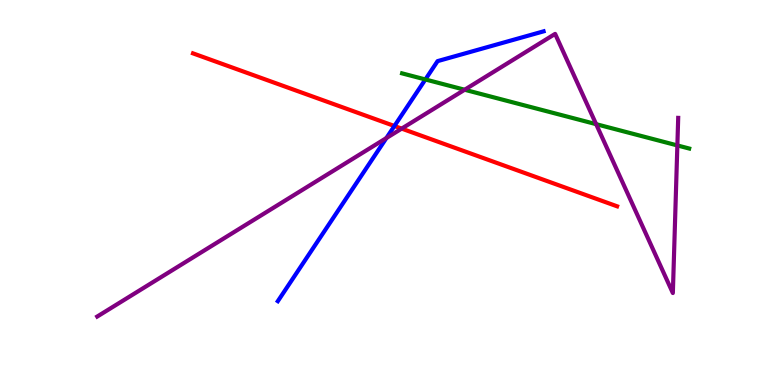[{'lines': ['blue', 'red'], 'intersections': [{'x': 5.09, 'y': 6.73}]}, {'lines': ['green', 'red'], 'intersections': []}, {'lines': ['purple', 'red'], 'intersections': [{'x': 5.18, 'y': 6.66}]}, {'lines': ['blue', 'green'], 'intersections': [{'x': 5.49, 'y': 7.94}]}, {'lines': ['blue', 'purple'], 'intersections': [{'x': 4.99, 'y': 6.41}]}, {'lines': ['green', 'purple'], 'intersections': [{'x': 6.0, 'y': 7.67}, {'x': 7.69, 'y': 6.77}, {'x': 8.74, 'y': 6.22}]}]